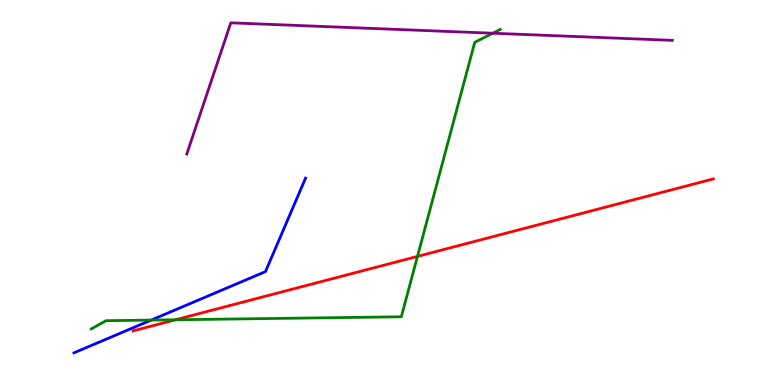[{'lines': ['blue', 'red'], 'intersections': []}, {'lines': ['green', 'red'], 'intersections': [{'x': 2.26, 'y': 1.69}, {'x': 5.39, 'y': 3.34}]}, {'lines': ['purple', 'red'], 'intersections': []}, {'lines': ['blue', 'green'], 'intersections': [{'x': 1.95, 'y': 1.69}]}, {'lines': ['blue', 'purple'], 'intersections': []}, {'lines': ['green', 'purple'], 'intersections': [{'x': 6.36, 'y': 9.14}]}]